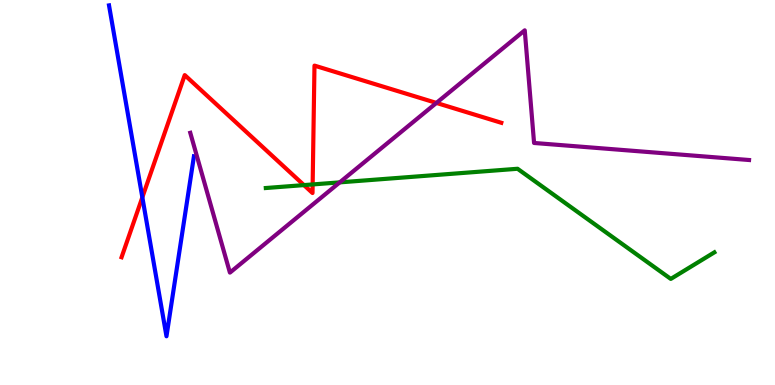[{'lines': ['blue', 'red'], 'intersections': [{'x': 1.84, 'y': 4.87}]}, {'lines': ['green', 'red'], 'intersections': [{'x': 3.92, 'y': 5.19}, {'x': 4.03, 'y': 5.21}]}, {'lines': ['purple', 'red'], 'intersections': [{'x': 5.63, 'y': 7.33}]}, {'lines': ['blue', 'green'], 'intersections': []}, {'lines': ['blue', 'purple'], 'intersections': []}, {'lines': ['green', 'purple'], 'intersections': [{'x': 4.38, 'y': 5.26}]}]